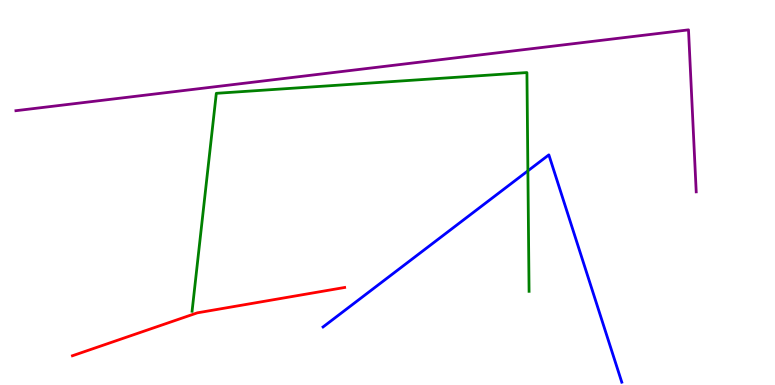[{'lines': ['blue', 'red'], 'intersections': []}, {'lines': ['green', 'red'], 'intersections': []}, {'lines': ['purple', 'red'], 'intersections': []}, {'lines': ['blue', 'green'], 'intersections': [{'x': 6.81, 'y': 5.56}]}, {'lines': ['blue', 'purple'], 'intersections': []}, {'lines': ['green', 'purple'], 'intersections': []}]